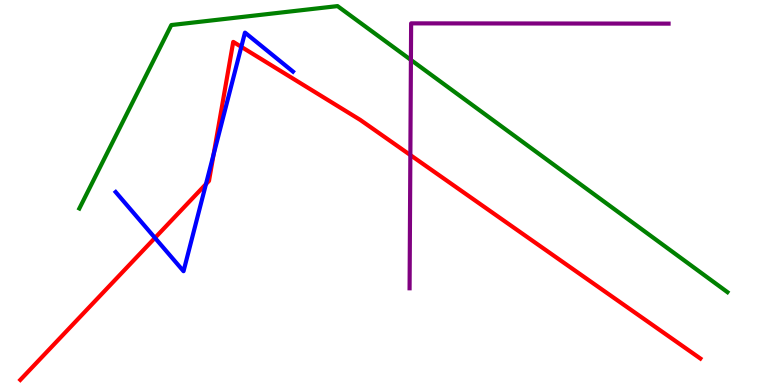[{'lines': ['blue', 'red'], 'intersections': [{'x': 2.0, 'y': 3.82}, {'x': 2.66, 'y': 5.22}, {'x': 2.76, 'y': 5.99}, {'x': 3.11, 'y': 8.78}]}, {'lines': ['green', 'red'], 'intersections': []}, {'lines': ['purple', 'red'], 'intersections': [{'x': 5.29, 'y': 5.97}]}, {'lines': ['blue', 'green'], 'intersections': []}, {'lines': ['blue', 'purple'], 'intersections': []}, {'lines': ['green', 'purple'], 'intersections': [{'x': 5.3, 'y': 8.44}]}]